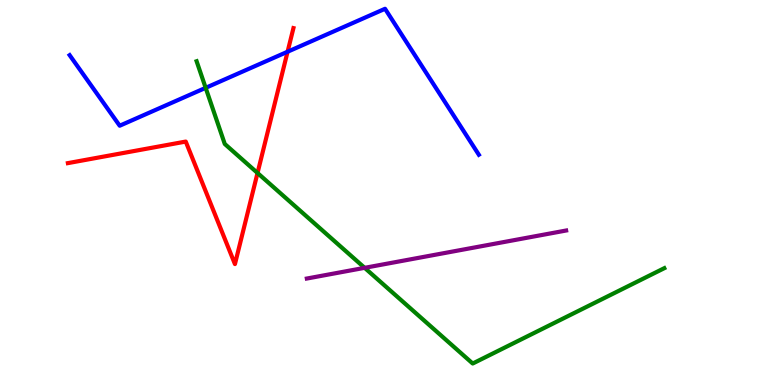[{'lines': ['blue', 'red'], 'intersections': [{'x': 3.71, 'y': 8.66}]}, {'lines': ['green', 'red'], 'intersections': [{'x': 3.32, 'y': 5.51}]}, {'lines': ['purple', 'red'], 'intersections': []}, {'lines': ['blue', 'green'], 'intersections': [{'x': 2.65, 'y': 7.72}]}, {'lines': ['blue', 'purple'], 'intersections': []}, {'lines': ['green', 'purple'], 'intersections': [{'x': 4.71, 'y': 3.04}]}]